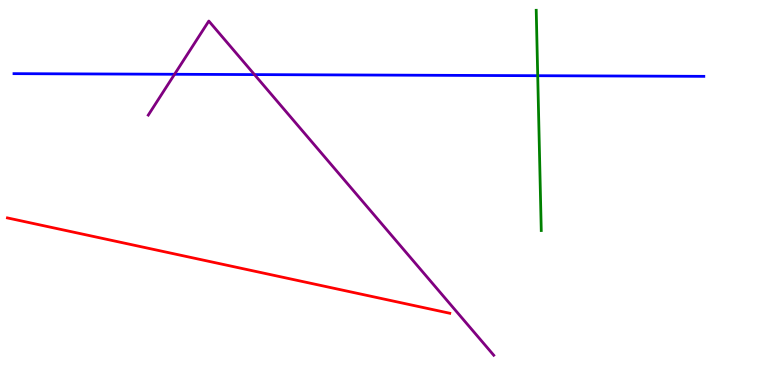[{'lines': ['blue', 'red'], 'intersections': []}, {'lines': ['green', 'red'], 'intersections': []}, {'lines': ['purple', 'red'], 'intersections': []}, {'lines': ['blue', 'green'], 'intersections': [{'x': 6.94, 'y': 8.03}]}, {'lines': ['blue', 'purple'], 'intersections': [{'x': 2.25, 'y': 8.07}, {'x': 3.28, 'y': 8.06}]}, {'lines': ['green', 'purple'], 'intersections': []}]